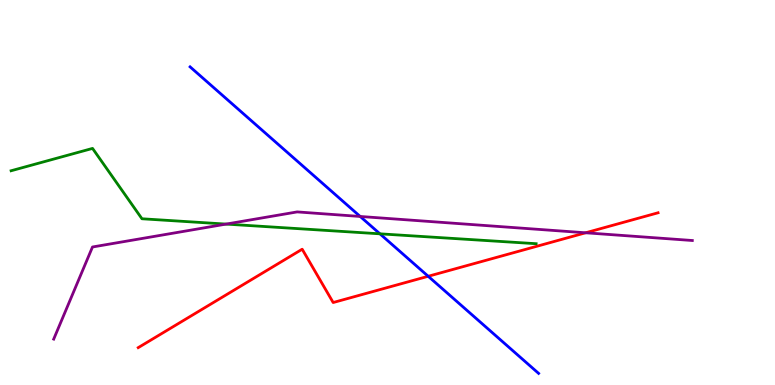[{'lines': ['blue', 'red'], 'intersections': [{'x': 5.53, 'y': 2.82}]}, {'lines': ['green', 'red'], 'intersections': []}, {'lines': ['purple', 'red'], 'intersections': [{'x': 7.56, 'y': 3.95}]}, {'lines': ['blue', 'green'], 'intersections': [{'x': 4.9, 'y': 3.93}]}, {'lines': ['blue', 'purple'], 'intersections': [{'x': 4.65, 'y': 4.38}]}, {'lines': ['green', 'purple'], 'intersections': [{'x': 2.92, 'y': 4.18}]}]